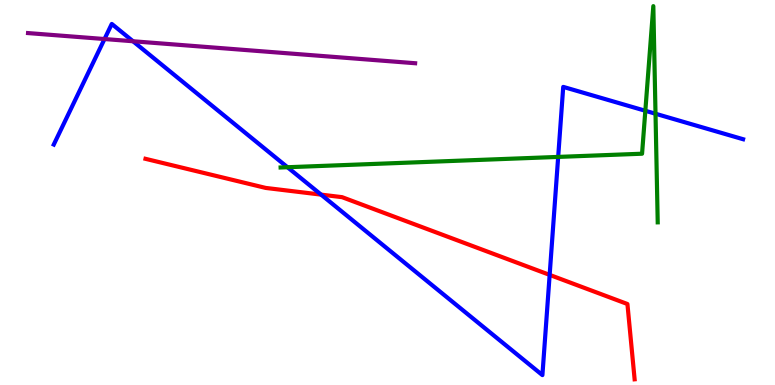[{'lines': ['blue', 'red'], 'intersections': [{'x': 4.14, 'y': 4.94}, {'x': 7.09, 'y': 2.86}]}, {'lines': ['green', 'red'], 'intersections': []}, {'lines': ['purple', 'red'], 'intersections': []}, {'lines': ['blue', 'green'], 'intersections': [{'x': 3.71, 'y': 5.66}, {'x': 7.2, 'y': 5.92}, {'x': 8.33, 'y': 7.12}, {'x': 8.46, 'y': 7.05}]}, {'lines': ['blue', 'purple'], 'intersections': [{'x': 1.35, 'y': 8.99}, {'x': 1.72, 'y': 8.93}]}, {'lines': ['green', 'purple'], 'intersections': []}]